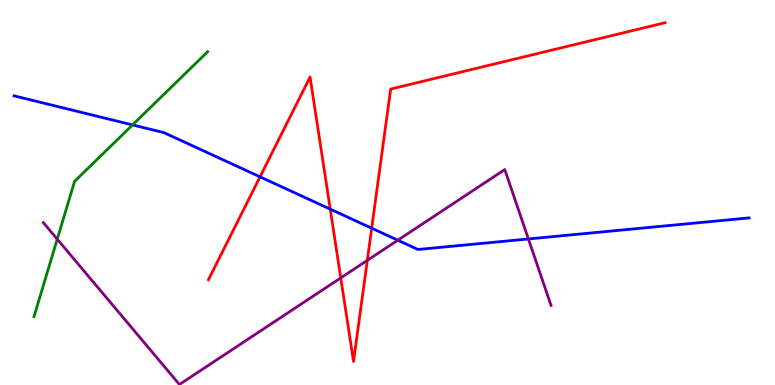[{'lines': ['blue', 'red'], 'intersections': [{'x': 3.36, 'y': 5.41}, {'x': 4.26, 'y': 4.57}, {'x': 4.8, 'y': 4.07}]}, {'lines': ['green', 'red'], 'intersections': []}, {'lines': ['purple', 'red'], 'intersections': [{'x': 4.4, 'y': 2.78}, {'x': 4.74, 'y': 3.24}]}, {'lines': ['blue', 'green'], 'intersections': [{'x': 1.71, 'y': 6.76}]}, {'lines': ['blue', 'purple'], 'intersections': [{'x': 5.13, 'y': 3.76}, {'x': 6.82, 'y': 3.79}]}, {'lines': ['green', 'purple'], 'intersections': [{'x': 0.739, 'y': 3.79}]}]